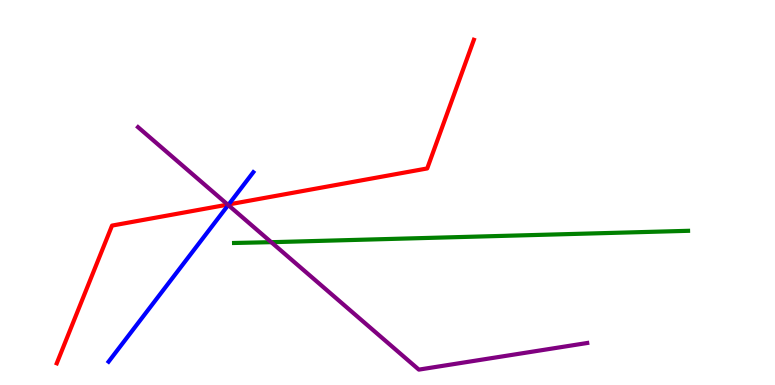[{'lines': ['blue', 'red'], 'intersections': [{'x': 2.95, 'y': 4.69}]}, {'lines': ['green', 'red'], 'intersections': []}, {'lines': ['purple', 'red'], 'intersections': [{'x': 2.94, 'y': 4.69}]}, {'lines': ['blue', 'green'], 'intersections': []}, {'lines': ['blue', 'purple'], 'intersections': [{'x': 2.94, 'y': 4.67}]}, {'lines': ['green', 'purple'], 'intersections': [{'x': 3.5, 'y': 3.71}]}]